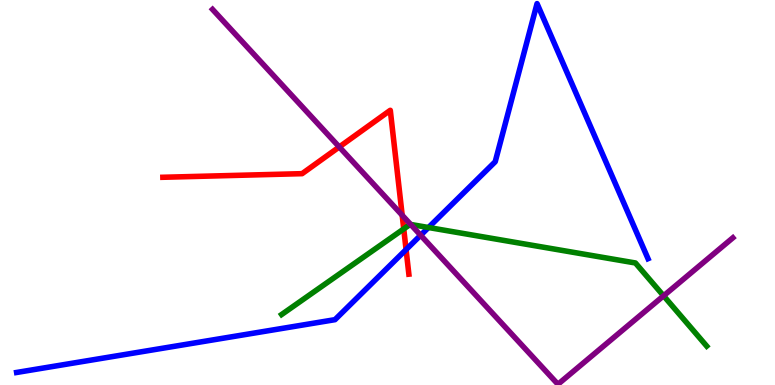[{'lines': ['blue', 'red'], 'intersections': [{'x': 5.24, 'y': 3.52}]}, {'lines': ['green', 'red'], 'intersections': [{'x': 5.21, 'y': 4.05}]}, {'lines': ['purple', 'red'], 'intersections': [{'x': 4.38, 'y': 6.18}, {'x': 5.19, 'y': 4.41}]}, {'lines': ['blue', 'green'], 'intersections': [{'x': 5.53, 'y': 4.09}]}, {'lines': ['blue', 'purple'], 'intersections': [{'x': 5.43, 'y': 3.89}]}, {'lines': ['green', 'purple'], 'intersections': [{'x': 5.3, 'y': 4.17}, {'x': 8.56, 'y': 2.32}]}]